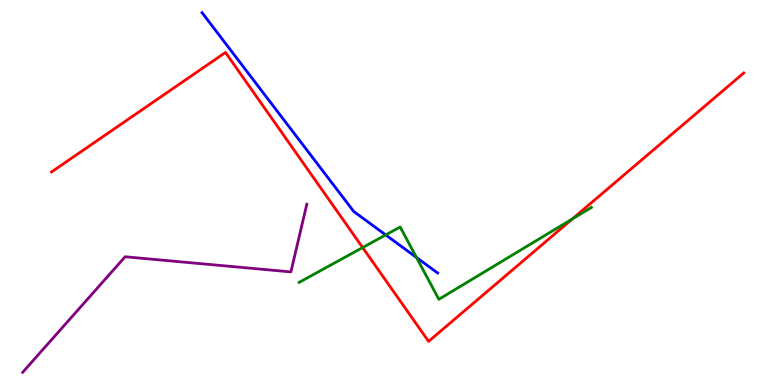[{'lines': ['blue', 'red'], 'intersections': []}, {'lines': ['green', 'red'], 'intersections': [{'x': 4.68, 'y': 3.57}, {'x': 7.39, 'y': 4.31}]}, {'lines': ['purple', 'red'], 'intersections': []}, {'lines': ['blue', 'green'], 'intersections': [{'x': 4.98, 'y': 3.9}, {'x': 5.37, 'y': 3.31}]}, {'lines': ['blue', 'purple'], 'intersections': []}, {'lines': ['green', 'purple'], 'intersections': []}]